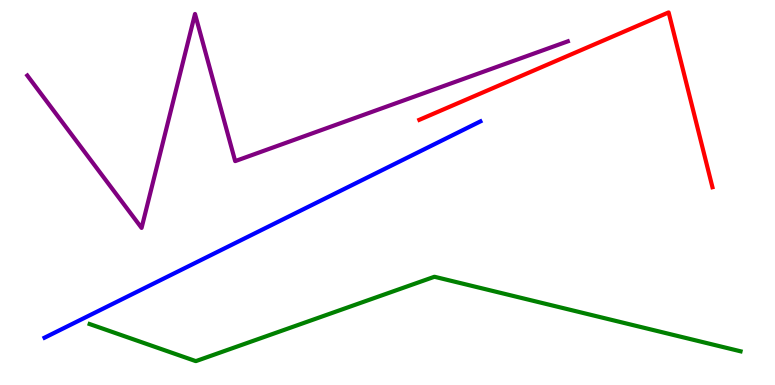[{'lines': ['blue', 'red'], 'intersections': []}, {'lines': ['green', 'red'], 'intersections': []}, {'lines': ['purple', 'red'], 'intersections': []}, {'lines': ['blue', 'green'], 'intersections': []}, {'lines': ['blue', 'purple'], 'intersections': []}, {'lines': ['green', 'purple'], 'intersections': []}]